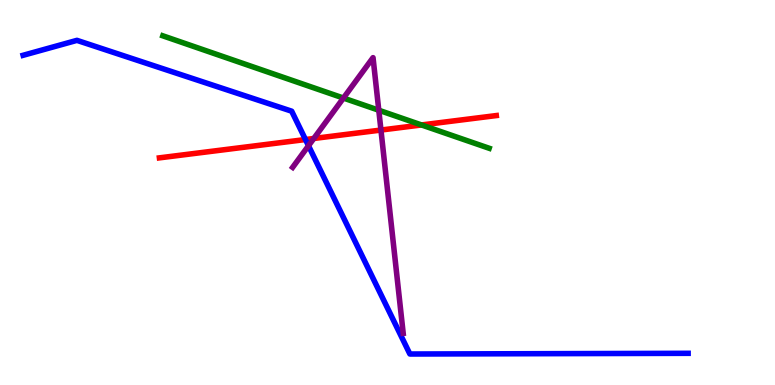[{'lines': ['blue', 'red'], 'intersections': [{'x': 3.94, 'y': 6.38}]}, {'lines': ['green', 'red'], 'intersections': [{'x': 5.44, 'y': 6.75}]}, {'lines': ['purple', 'red'], 'intersections': [{'x': 4.05, 'y': 6.4}, {'x': 4.92, 'y': 6.62}]}, {'lines': ['blue', 'green'], 'intersections': []}, {'lines': ['blue', 'purple'], 'intersections': [{'x': 3.98, 'y': 6.21}]}, {'lines': ['green', 'purple'], 'intersections': [{'x': 4.43, 'y': 7.45}, {'x': 4.89, 'y': 7.14}]}]